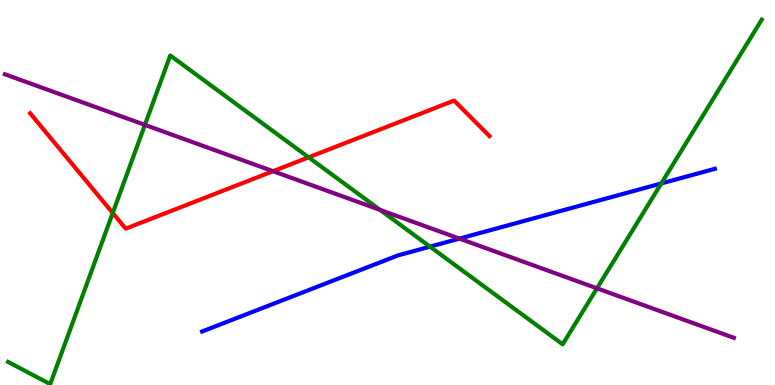[{'lines': ['blue', 'red'], 'intersections': []}, {'lines': ['green', 'red'], 'intersections': [{'x': 1.45, 'y': 4.47}, {'x': 3.98, 'y': 5.91}]}, {'lines': ['purple', 'red'], 'intersections': [{'x': 3.52, 'y': 5.55}]}, {'lines': ['blue', 'green'], 'intersections': [{'x': 5.55, 'y': 3.59}, {'x': 8.53, 'y': 5.24}]}, {'lines': ['blue', 'purple'], 'intersections': [{'x': 5.93, 'y': 3.8}]}, {'lines': ['green', 'purple'], 'intersections': [{'x': 1.87, 'y': 6.76}, {'x': 4.9, 'y': 4.55}, {'x': 7.7, 'y': 2.51}]}]